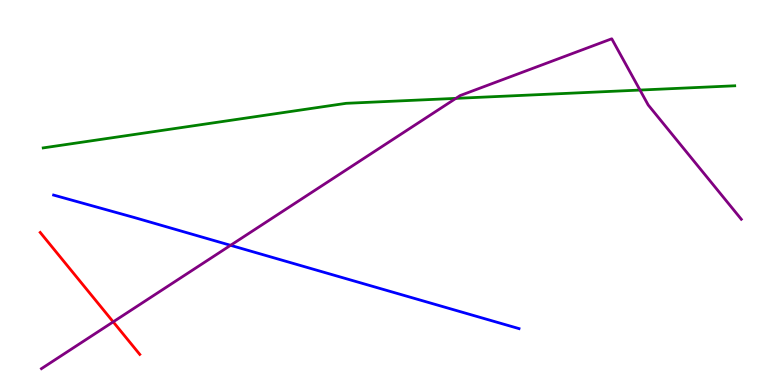[{'lines': ['blue', 'red'], 'intersections': []}, {'lines': ['green', 'red'], 'intersections': []}, {'lines': ['purple', 'red'], 'intersections': [{'x': 1.46, 'y': 1.64}]}, {'lines': ['blue', 'green'], 'intersections': []}, {'lines': ['blue', 'purple'], 'intersections': [{'x': 2.98, 'y': 3.63}]}, {'lines': ['green', 'purple'], 'intersections': [{'x': 5.88, 'y': 7.44}, {'x': 8.26, 'y': 7.66}]}]